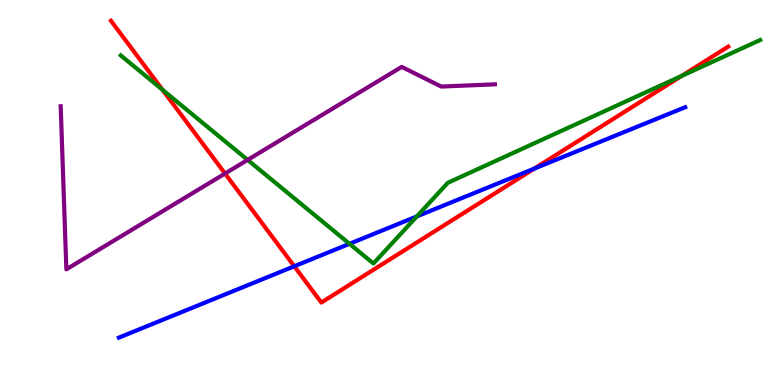[{'lines': ['blue', 'red'], 'intersections': [{'x': 3.8, 'y': 3.08}, {'x': 6.89, 'y': 5.62}]}, {'lines': ['green', 'red'], 'intersections': [{'x': 2.1, 'y': 7.67}, {'x': 8.79, 'y': 8.03}]}, {'lines': ['purple', 'red'], 'intersections': [{'x': 2.9, 'y': 5.49}]}, {'lines': ['blue', 'green'], 'intersections': [{'x': 4.51, 'y': 3.67}, {'x': 5.38, 'y': 4.38}]}, {'lines': ['blue', 'purple'], 'intersections': []}, {'lines': ['green', 'purple'], 'intersections': [{'x': 3.2, 'y': 5.85}]}]